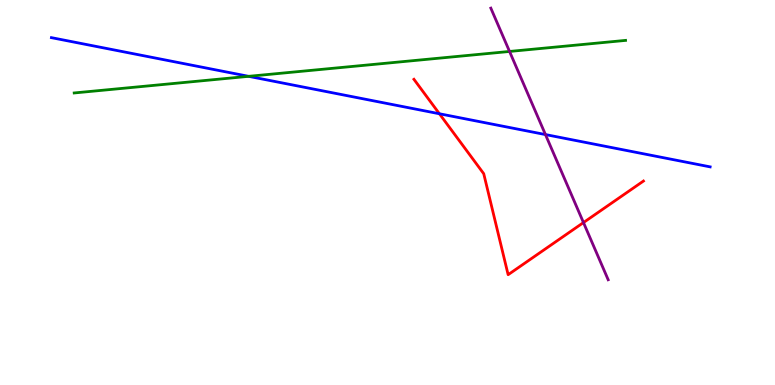[{'lines': ['blue', 'red'], 'intersections': [{'x': 5.67, 'y': 7.05}]}, {'lines': ['green', 'red'], 'intersections': []}, {'lines': ['purple', 'red'], 'intersections': [{'x': 7.53, 'y': 4.22}]}, {'lines': ['blue', 'green'], 'intersections': [{'x': 3.21, 'y': 8.02}]}, {'lines': ['blue', 'purple'], 'intersections': [{'x': 7.04, 'y': 6.5}]}, {'lines': ['green', 'purple'], 'intersections': [{'x': 6.57, 'y': 8.66}]}]